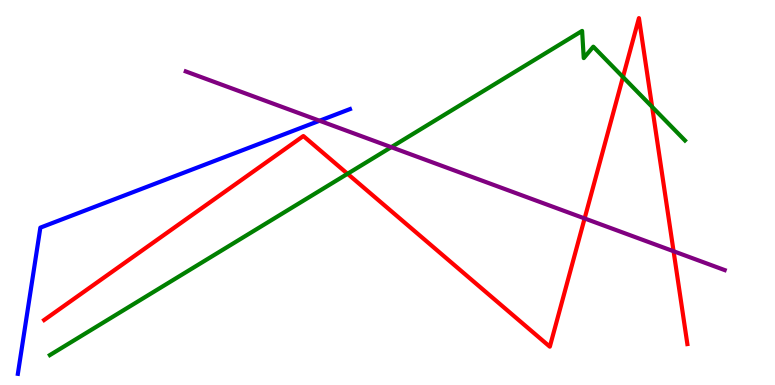[{'lines': ['blue', 'red'], 'intersections': []}, {'lines': ['green', 'red'], 'intersections': [{'x': 4.48, 'y': 5.49}, {'x': 8.04, 'y': 8.0}, {'x': 8.41, 'y': 7.22}]}, {'lines': ['purple', 'red'], 'intersections': [{'x': 7.54, 'y': 4.33}, {'x': 8.69, 'y': 3.47}]}, {'lines': ['blue', 'green'], 'intersections': []}, {'lines': ['blue', 'purple'], 'intersections': [{'x': 4.12, 'y': 6.86}]}, {'lines': ['green', 'purple'], 'intersections': [{'x': 5.05, 'y': 6.18}]}]